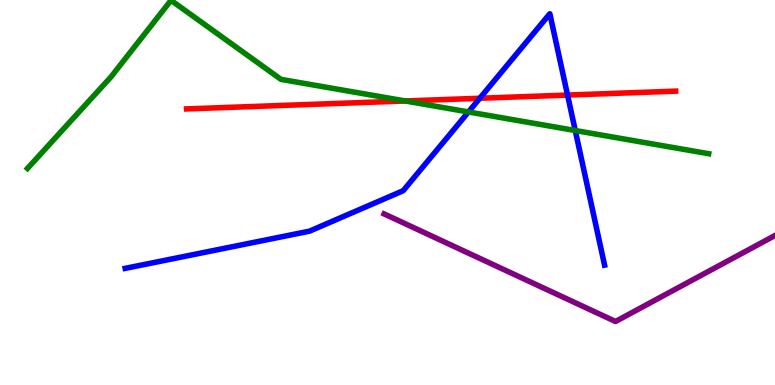[{'lines': ['blue', 'red'], 'intersections': [{'x': 6.19, 'y': 7.45}, {'x': 7.32, 'y': 7.53}]}, {'lines': ['green', 'red'], 'intersections': [{'x': 5.23, 'y': 7.38}]}, {'lines': ['purple', 'red'], 'intersections': []}, {'lines': ['blue', 'green'], 'intersections': [{'x': 6.04, 'y': 7.09}, {'x': 7.42, 'y': 6.61}]}, {'lines': ['blue', 'purple'], 'intersections': []}, {'lines': ['green', 'purple'], 'intersections': []}]